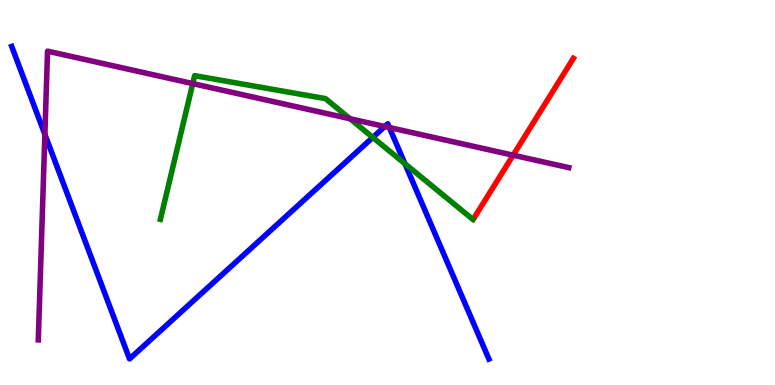[{'lines': ['blue', 'red'], 'intersections': []}, {'lines': ['green', 'red'], 'intersections': []}, {'lines': ['purple', 'red'], 'intersections': [{'x': 6.62, 'y': 5.97}]}, {'lines': ['blue', 'green'], 'intersections': [{'x': 4.81, 'y': 6.43}, {'x': 5.23, 'y': 5.75}]}, {'lines': ['blue', 'purple'], 'intersections': [{'x': 0.579, 'y': 6.51}, {'x': 4.96, 'y': 6.71}, {'x': 5.02, 'y': 6.69}]}, {'lines': ['green', 'purple'], 'intersections': [{'x': 2.49, 'y': 7.83}, {'x': 4.52, 'y': 6.92}]}]